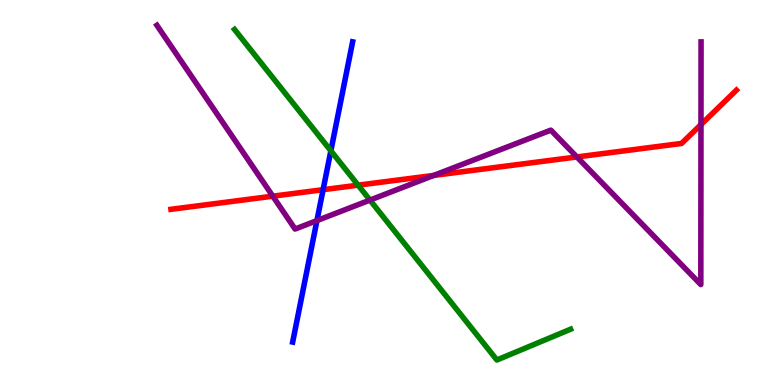[{'lines': ['blue', 'red'], 'intersections': [{'x': 4.17, 'y': 5.07}]}, {'lines': ['green', 'red'], 'intersections': [{'x': 4.62, 'y': 5.19}]}, {'lines': ['purple', 'red'], 'intersections': [{'x': 3.52, 'y': 4.9}, {'x': 5.6, 'y': 5.44}, {'x': 7.44, 'y': 5.92}, {'x': 9.04, 'y': 6.76}]}, {'lines': ['blue', 'green'], 'intersections': [{'x': 4.27, 'y': 6.08}]}, {'lines': ['blue', 'purple'], 'intersections': [{'x': 4.09, 'y': 4.27}]}, {'lines': ['green', 'purple'], 'intersections': [{'x': 4.77, 'y': 4.8}]}]